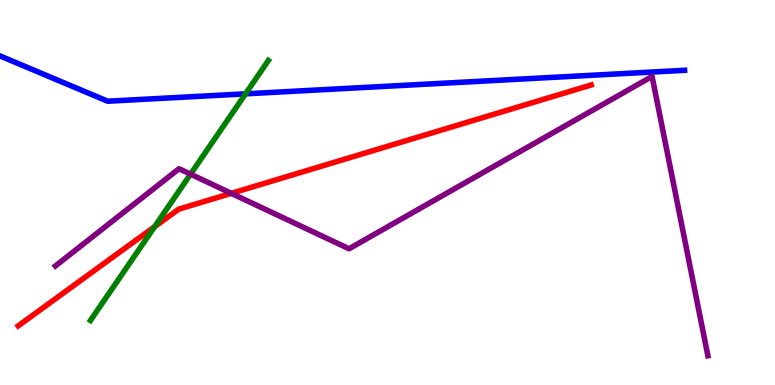[{'lines': ['blue', 'red'], 'intersections': []}, {'lines': ['green', 'red'], 'intersections': [{'x': 1.99, 'y': 4.11}]}, {'lines': ['purple', 'red'], 'intersections': [{'x': 2.98, 'y': 4.98}]}, {'lines': ['blue', 'green'], 'intersections': [{'x': 3.17, 'y': 7.56}]}, {'lines': ['blue', 'purple'], 'intersections': []}, {'lines': ['green', 'purple'], 'intersections': [{'x': 2.46, 'y': 5.48}]}]